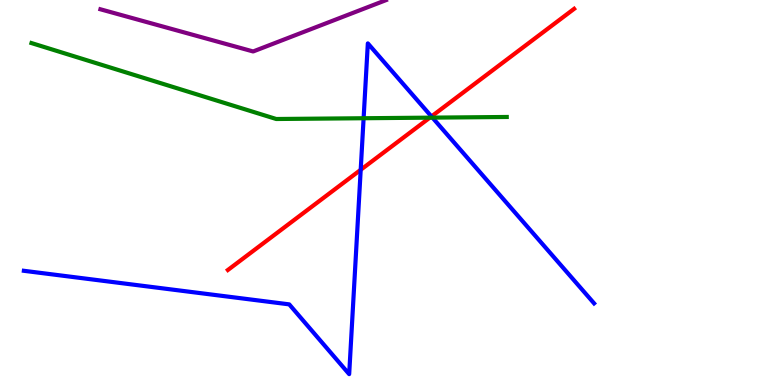[{'lines': ['blue', 'red'], 'intersections': [{'x': 4.65, 'y': 5.59}, {'x': 5.57, 'y': 6.97}]}, {'lines': ['green', 'red'], 'intersections': [{'x': 5.55, 'y': 6.94}]}, {'lines': ['purple', 'red'], 'intersections': []}, {'lines': ['blue', 'green'], 'intersections': [{'x': 4.69, 'y': 6.93}, {'x': 5.58, 'y': 6.94}]}, {'lines': ['blue', 'purple'], 'intersections': []}, {'lines': ['green', 'purple'], 'intersections': []}]